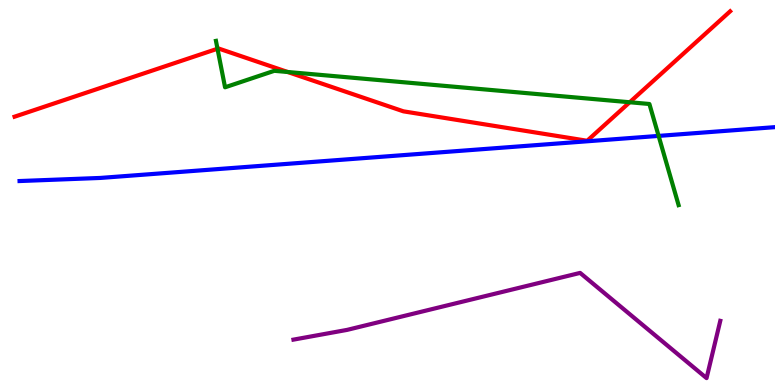[{'lines': ['blue', 'red'], 'intersections': []}, {'lines': ['green', 'red'], 'intersections': [{'x': 2.81, 'y': 8.73}, {'x': 3.71, 'y': 8.13}, {'x': 8.13, 'y': 7.34}]}, {'lines': ['purple', 'red'], 'intersections': []}, {'lines': ['blue', 'green'], 'intersections': [{'x': 8.5, 'y': 6.47}]}, {'lines': ['blue', 'purple'], 'intersections': []}, {'lines': ['green', 'purple'], 'intersections': []}]